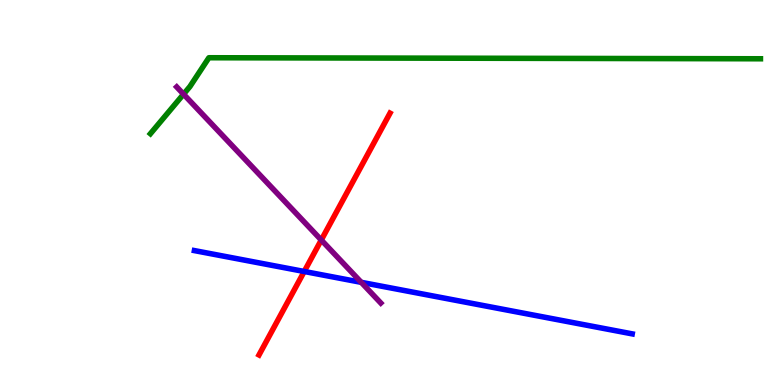[{'lines': ['blue', 'red'], 'intersections': [{'x': 3.93, 'y': 2.95}]}, {'lines': ['green', 'red'], 'intersections': []}, {'lines': ['purple', 'red'], 'intersections': [{'x': 4.15, 'y': 3.77}]}, {'lines': ['blue', 'green'], 'intersections': []}, {'lines': ['blue', 'purple'], 'intersections': [{'x': 4.66, 'y': 2.67}]}, {'lines': ['green', 'purple'], 'intersections': [{'x': 2.37, 'y': 7.55}]}]